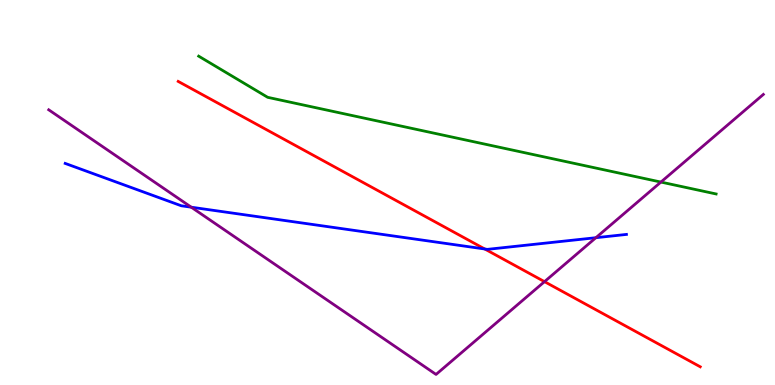[{'lines': ['blue', 'red'], 'intersections': [{'x': 6.25, 'y': 3.53}]}, {'lines': ['green', 'red'], 'intersections': []}, {'lines': ['purple', 'red'], 'intersections': [{'x': 7.03, 'y': 2.68}]}, {'lines': ['blue', 'green'], 'intersections': []}, {'lines': ['blue', 'purple'], 'intersections': [{'x': 2.47, 'y': 4.62}, {'x': 7.69, 'y': 3.83}]}, {'lines': ['green', 'purple'], 'intersections': [{'x': 8.53, 'y': 5.27}]}]